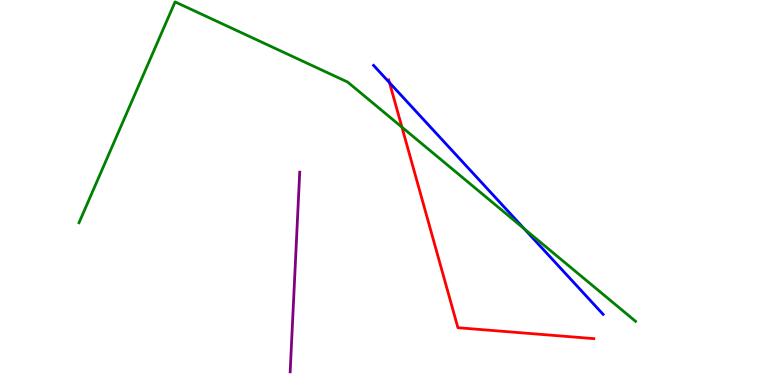[{'lines': ['blue', 'red'], 'intersections': [{'x': 5.03, 'y': 7.85}]}, {'lines': ['green', 'red'], 'intersections': [{'x': 5.19, 'y': 6.7}]}, {'lines': ['purple', 'red'], 'intersections': []}, {'lines': ['blue', 'green'], 'intersections': [{'x': 6.77, 'y': 4.06}]}, {'lines': ['blue', 'purple'], 'intersections': []}, {'lines': ['green', 'purple'], 'intersections': []}]